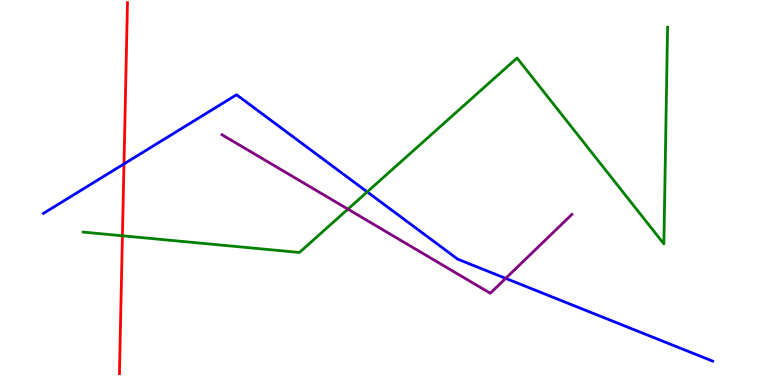[{'lines': ['blue', 'red'], 'intersections': [{'x': 1.6, 'y': 5.74}]}, {'lines': ['green', 'red'], 'intersections': [{'x': 1.58, 'y': 3.88}]}, {'lines': ['purple', 'red'], 'intersections': []}, {'lines': ['blue', 'green'], 'intersections': [{'x': 4.74, 'y': 5.02}]}, {'lines': ['blue', 'purple'], 'intersections': [{'x': 6.52, 'y': 2.77}]}, {'lines': ['green', 'purple'], 'intersections': [{'x': 4.49, 'y': 4.57}]}]